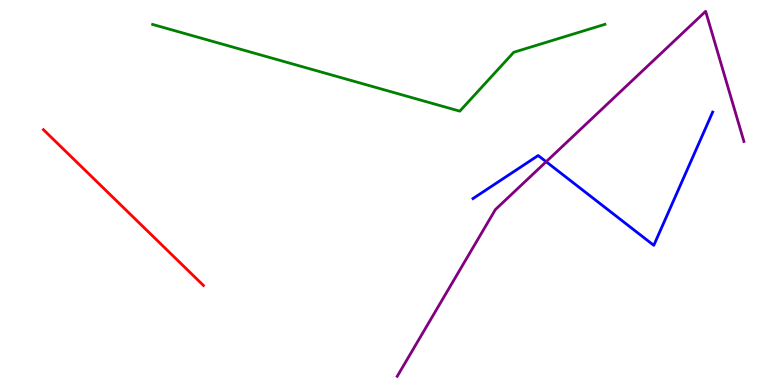[{'lines': ['blue', 'red'], 'intersections': []}, {'lines': ['green', 'red'], 'intersections': []}, {'lines': ['purple', 'red'], 'intersections': []}, {'lines': ['blue', 'green'], 'intersections': []}, {'lines': ['blue', 'purple'], 'intersections': [{'x': 7.05, 'y': 5.8}]}, {'lines': ['green', 'purple'], 'intersections': []}]